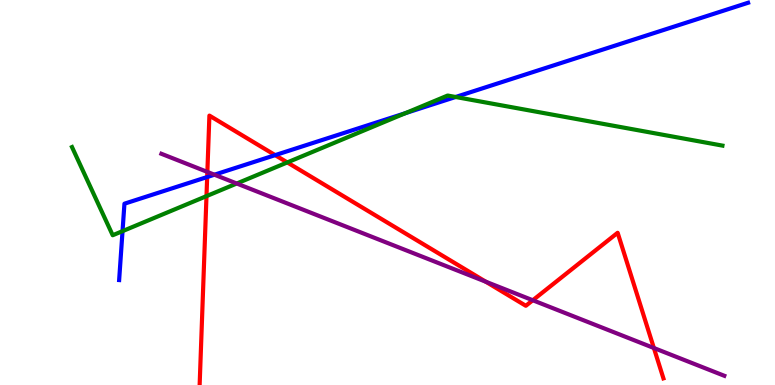[{'lines': ['blue', 'red'], 'intersections': [{'x': 2.67, 'y': 5.4}, {'x': 3.55, 'y': 5.97}]}, {'lines': ['green', 'red'], 'intersections': [{'x': 2.66, 'y': 4.91}, {'x': 3.71, 'y': 5.78}]}, {'lines': ['purple', 'red'], 'intersections': [{'x': 2.68, 'y': 5.53}, {'x': 6.27, 'y': 2.68}, {'x': 6.87, 'y': 2.2}, {'x': 8.44, 'y': 0.961}]}, {'lines': ['blue', 'green'], 'intersections': [{'x': 1.58, 'y': 4.0}, {'x': 5.23, 'y': 7.06}, {'x': 5.88, 'y': 7.48}]}, {'lines': ['blue', 'purple'], 'intersections': [{'x': 2.77, 'y': 5.46}]}, {'lines': ['green', 'purple'], 'intersections': [{'x': 3.05, 'y': 5.23}]}]